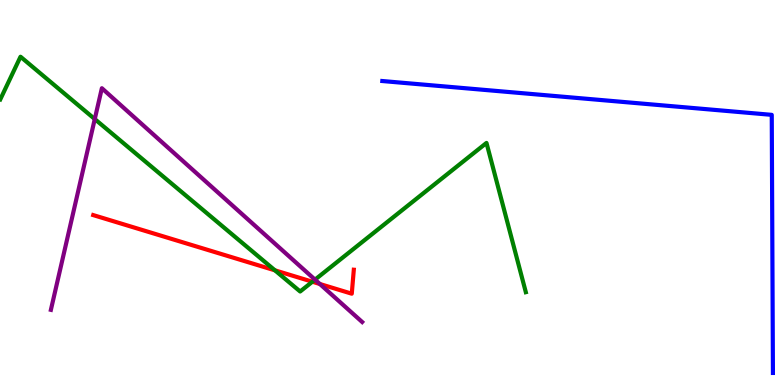[{'lines': ['blue', 'red'], 'intersections': []}, {'lines': ['green', 'red'], 'intersections': [{'x': 3.55, 'y': 2.98}, {'x': 4.03, 'y': 2.68}]}, {'lines': ['purple', 'red'], 'intersections': [{'x': 4.13, 'y': 2.62}]}, {'lines': ['blue', 'green'], 'intersections': []}, {'lines': ['blue', 'purple'], 'intersections': []}, {'lines': ['green', 'purple'], 'intersections': [{'x': 1.22, 'y': 6.91}, {'x': 4.06, 'y': 2.74}]}]